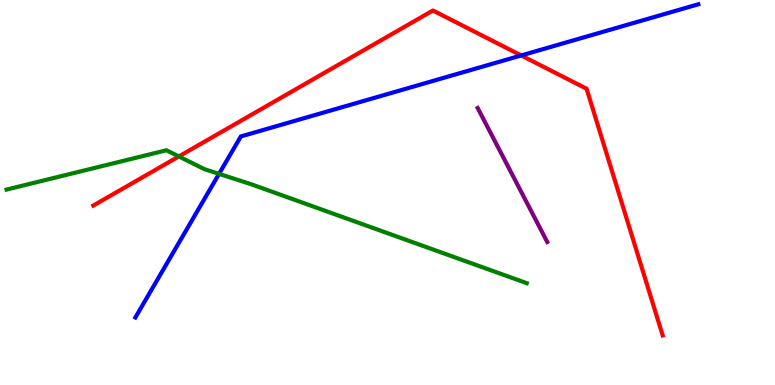[{'lines': ['blue', 'red'], 'intersections': [{'x': 6.73, 'y': 8.56}]}, {'lines': ['green', 'red'], 'intersections': [{'x': 2.31, 'y': 5.94}]}, {'lines': ['purple', 'red'], 'intersections': []}, {'lines': ['blue', 'green'], 'intersections': [{'x': 2.83, 'y': 5.48}]}, {'lines': ['blue', 'purple'], 'intersections': []}, {'lines': ['green', 'purple'], 'intersections': []}]